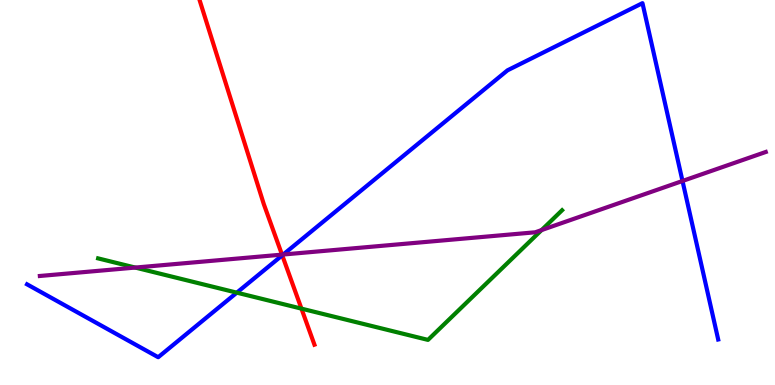[{'lines': ['blue', 'red'], 'intersections': [{'x': 3.64, 'y': 3.37}]}, {'lines': ['green', 'red'], 'intersections': [{'x': 3.89, 'y': 1.98}]}, {'lines': ['purple', 'red'], 'intersections': [{'x': 3.64, 'y': 3.39}]}, {'lines': ['blue', 'green'], 'intersections': [{'x': 3.06, 'y': 2.4}]}, {'lines': ['blue', 'purple'], 'intersections': [{'x': 3.65, 'y': 3.39}, {'x': 8.81, 'y': 5.3}]}, {'lines': ['green', 'purple'], 'intersections': [{'x': 1.75, 'y': 3.05}, {'x': 6.99, 'y': 4.02}]}]